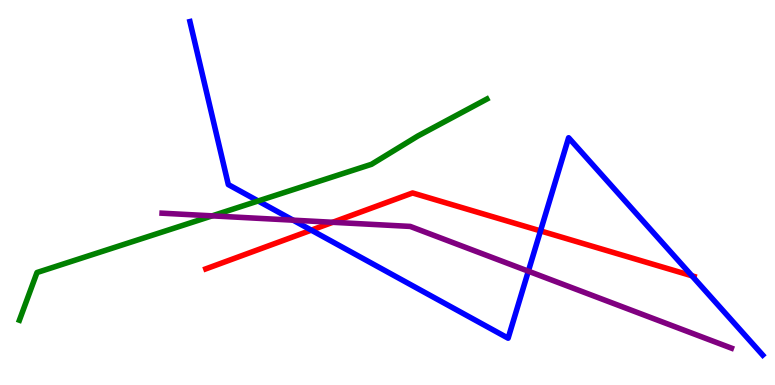[{'lines': ['blue', 'red'], 'intersections': [{'x': 4.02, 'y': 4.02}, {'x': 6.97, 'y': 4.0}, {'x': 8.93, 'y': 2.84}]}, {'lines': ['green', 'red'], 'intersections': []}, {'lines': ['purple', 'red'], 'intersections': [{'x': 4.29, 'y': 4.23}]}, {'lines': ['blue', 'green'], 'intersections': [{'x': 3.33, 'y': 4.78}]}, {'lines': ['blue', 'purple'], 'intersections': [{'x': 3.78, 'y': 4.28}, {'x': 6.82, 'y': 2.96}]}, {'lines': ['green', 'purple'], 'intersections': [{'x': 2.74, 'y': 4.39}]}]